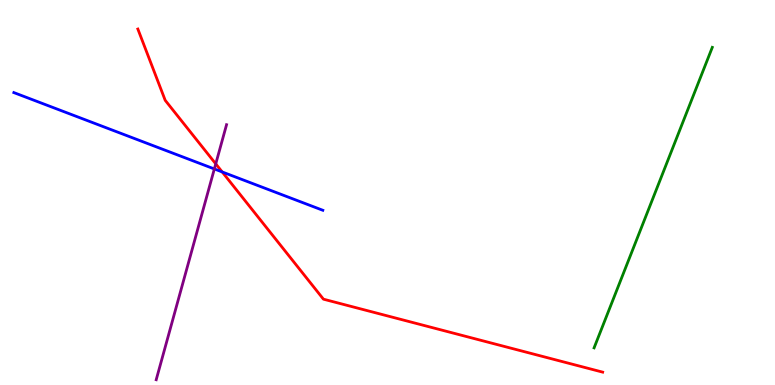[{'lines': ['blue', 'red'], 'intersections': [{'x': 2.87, 'y': 5.53}]}, {'lines': ['green', 'red'], 'intersections': []}, {'lines': ['purple', 'red'], 'intersections': [{'x': 2.78, 'y': 5.74}]}, {'lines': ['blue', 'green'], 'intersections': []}, {'lines': ['blue', 'purple'], 'intersections': [{'x': 2.77, 'y': 5.61}]}, {'lines': ['green', 'purple'], 'intersections': []}]